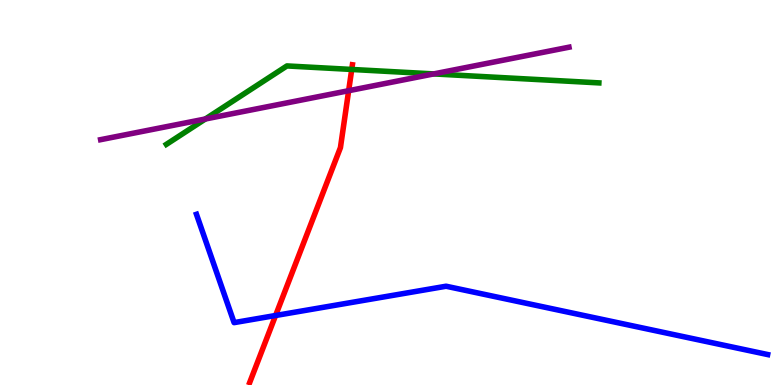[{'lines': ['blue', 'red'], 'intersections': [{'x': 3.56, 'y': 1.81}]}, {'lines': ['green', 'red'], 'intersections': [{'x': 4.54, 'y': 8.2}]}, {'lines': ['purple', 'red'], 'intersections': [{'x': 4.5, 'y': 7.64}]}, {'lines': ['blue', 'green'], 'intersections': []}, {'lines': ['blue', 'purple'], 'intersections': []}, {'lines': ['green', 'purple'], 'intersections': [{'x': 2.65, 'y': 6.91}, {'x': 5.6, 'y': 8.08}]}]